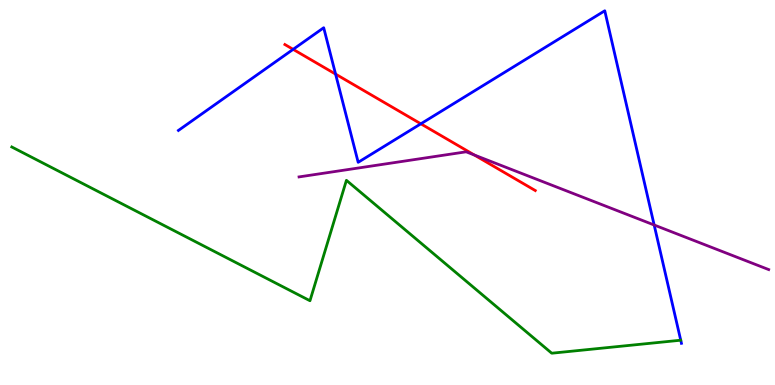[{'lines': ['blue', 'red'], 'intersections': [{'x': 3.78, 'y': 8.72}, {'x': 4.33, 'y': 8.08}, {'x': 5.43, 'y': 6.78}]}, {'lines': ['green', 'red'], 'intersections': []}, {'lines': ['purple', 'red'], 'intersections': [{'x': 6.12, 'y': 5.97}]}, {'lines': ['blue', 'green'], 'intersections': [{'x': 8.78, 'y': 1.16}]}, {'lines': ['blue', 'purple'], 'intersections': [{'x': 8.44, 'y': 4.16}]}, {'lines': ['green', 'purple'], 'intersections': []}]